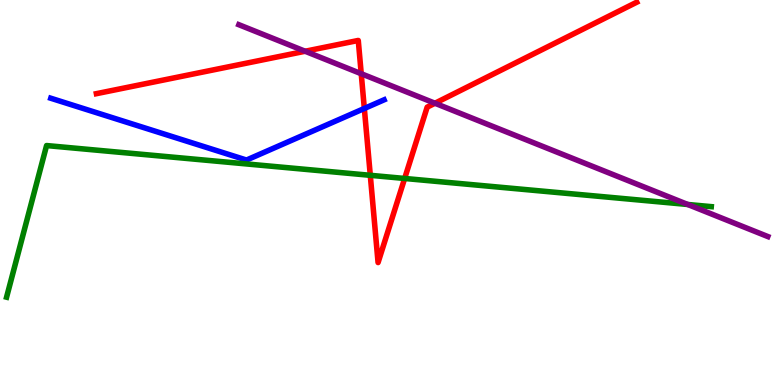[{'lines': ['blue', 'red'], 'intersections': [{'x': 4.7, 'y': 7.18}]}, {'lines': ['green', 'red'], 'intersections': [{'x': 4.78, 'y': 5.45}, {'x': 5.22, 'y': 5.36}]}, {'lines': ['purple', 'red'], 'intersections': [{'x': 3.94, 'y': 8.67}, {'x': 4.66, 'y': 8.09}, {'x': 5.61, 'y': 7.32}]}, {'lines': ['blue', 'green'], 'intersections': []}, {'lines': ['blue', 'purple'], 'intersections': []}, {'lines': ['green', 'purple'], 'intersections': [{'x': 8.87, 'y': 4.69}]}]